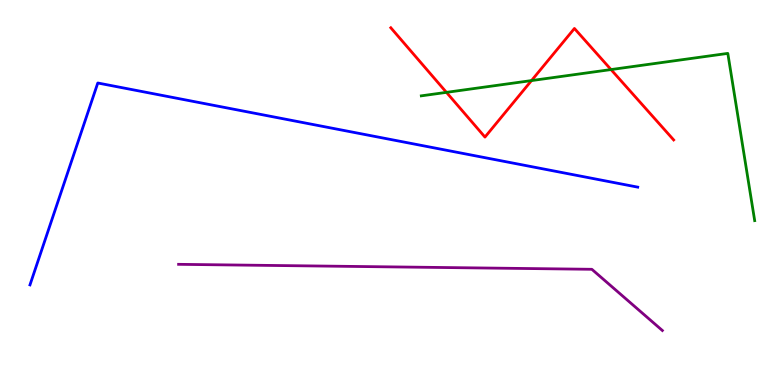[{'lines': ['blue', 'red'], 'intersections': []}, {'lines': ['green', 'red'], 'intersections': [{'x': 5.76, 'y': 7.6}, {'x': 6.86, 'y': 7.91}, {'x': 7.88, 'y': 8.19}]}, {'lines': ['purple', 'red'], 'intersections': []}, {'lines': ['blue', 'green'], 'intersections': []}, {'lines': ['blue', 'purple'], 'intersections': []}, {'lines': ['green', 'purple'], 'intersections': []}]